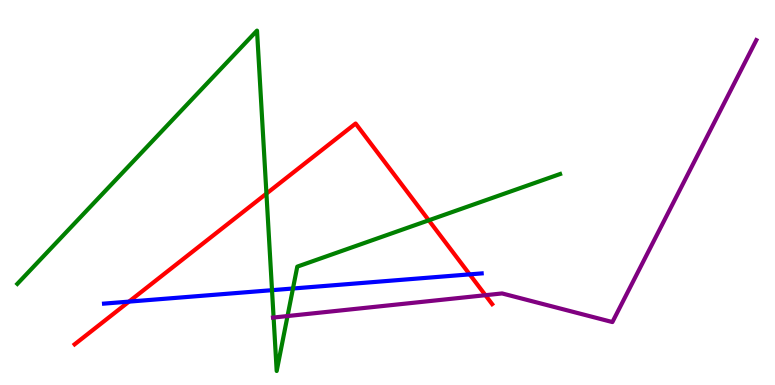[{'lines': ['blue', 'red'], 'intersections': [{'x': 1.66, 'y': 2.17}, {'x': 6.06, 'y': 2.87}]}, {'lines': ['green', 'red'], 'intersections': [{'x': 3.44, 'y': 4.97}, {'x': 5.53, 'y': 4.28}]}, {'lines': ['purple', 'red'], 'intersections': [{'x': 6.26, 'y': 2.33}]}, {'lines': ['blue', 'green'], 'intersections': [{'x': 3.51, 'y': 2.46}, {'x': 3.78, 'y': 2.51}]}, {'lines': ['blue', 'purple'], 'intersections': []}, {'lines': ['green', 'purple'], 'intersections': [{'x': 3.53, 'y': 1.75}, {'x': 3.71, 'y': 1.79}]}]